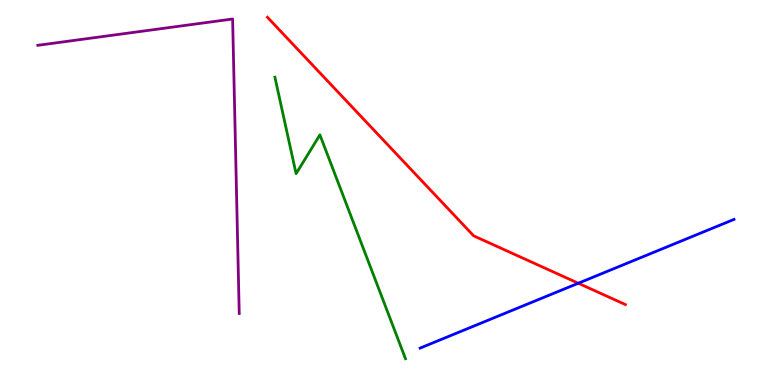[{'lines': ['blue', 'red'], 'intersections': [{'x': 7.46, 'y': 2.64}]}, {'lines': ['green', 'red'], 'intersections': []}, {'lines': ['purple', 'red'], 'intersections': []}, {'lines': ['blue', 'green'], 'intersections': []}, {'lines': ['blue', 'purple'], 'intersections': []}, {'lines': ['green', 'purple'], 'intersections': []}]